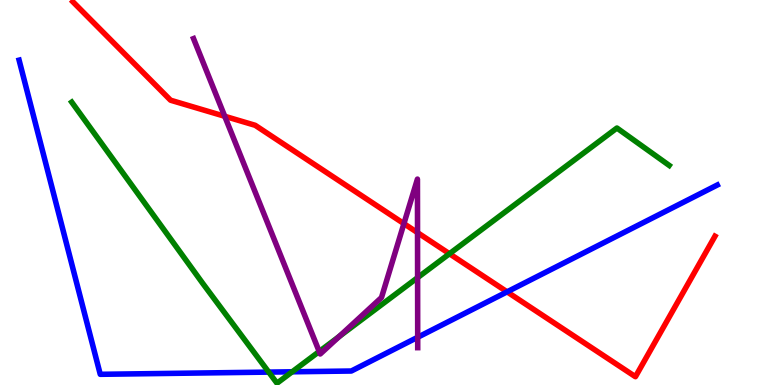[{'lines': ['blue', 'red'], 'intersections': [{'x': 6.54, 'y': 2.42}]}, {'lines': ['green', 'red'], 'intersections': [{'x': 5.8, 'y': 3.41}]}, {'lines': ['purple', 'red'], 'intersections': [{'x': 2.9, 'y': 6.98}, {'x': 5.21, 'y': 4.19}, {'x': 5.39, 'y': 3.96}]}, {'lines': ['blue', 'green'], 'intersections': [{'x': 3.47, 'y': 0.335}, {'x': 3.77, 'y': 0.343}]}, {'lines': ['blue', 'purple'], 'intersections': [{'x': 5.39, 'y': 1.24}]}, {'lines': ['green', 'purple'], 'intersections': [{'x': 4.12, 'y': 0.87}, {'x': 4.38, 'y': 1.26}, {'x': 5.39, 'y': 2.79}]}]